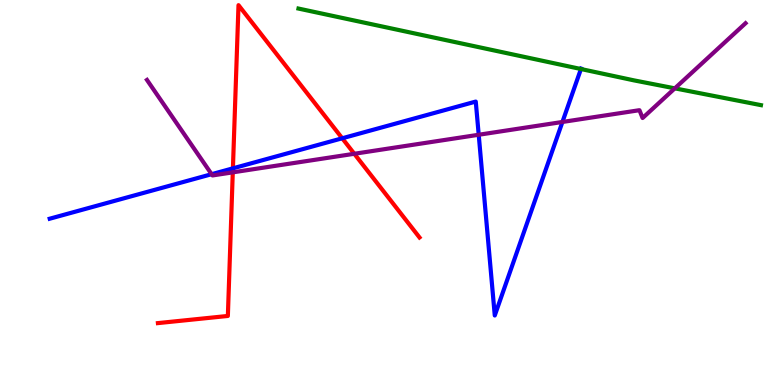[{'lines': ['blue', 'red'], 'intersections': [{'x': 3.01, 'y': 5.63}, {'x': 4.42, 'y': 6.41}]}, {'lines': ['green', 'red'], 'intersections': []}, {'lines': ['purple', 'red'], 'intersections': [{'x': 3.0, 'y': 5.52}, {'x': 4.57, 'y': 6.01}]}, {'lines': ['blue', 'green'], 'intersections': [{'x': 7.5, 'y': 8.21}]}, {'lines': ['blue', 'purple'], 'intersections': [{'x': 2.73, 'y': 5.48}, {'x': 6.18, 'y': 6.5}, {'x': 7.26, 'y': 6.83}]}, {'lines': ['green', 'purple'], 'intersections': [{'x': 8.71, 'y': 7.71}]}]